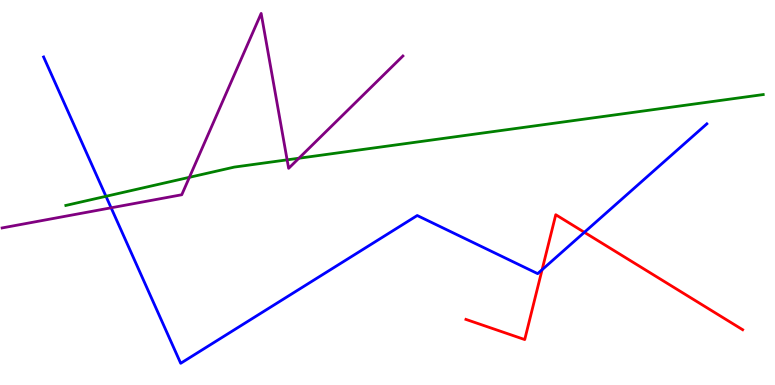[{'lines': ['blue', 'red'], 'intersections': [{'x': 6.99, 'y': 2.99}, {'x': 7.54, 'y': 3.97}]}, {'lines': ['green', 'red'], 'intersections': []}, {'lines': ['purple', 'red'], 'intersections': []}, {'lines': ['blue', 'green'], 'intersections': [{'x': 1.37, 'y': 4.9}]}, {'lines': ['blue', 'purple'], 'intersections': [{'x': 1.43, 'y': 4.6}]}, {'lines': ['green', 'purple'], 'intersections': [{'x': 2.44, 'y': 5.39}, {'x': 3.7, 'y': 5.85}, {'x': 3.86, 'y': 5.89}]}]